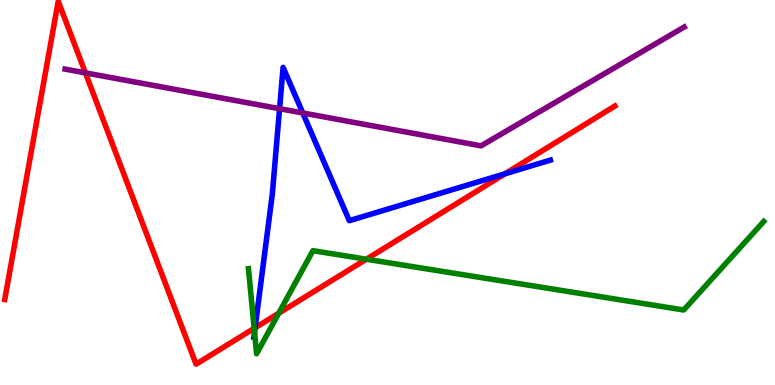[{'lines': ['blue', 'red'], 'intersections': [{'x': 3.29, 'y': 1.49}, {'x': 6.52, 'y': 5.49}]}, {'lines': ['green', 'red'], 'intersections': [{'x': 3.28, 'y': 1.47}, {'x': 3.6, 'y': 1.86}, {'x': 4.73, 'y': 3.27}]}, {'lines': ['purple', 'red'], 'intersections': [{'x': 1.1, 'y': 8.11}]}, {'lines': ['blue', 'green'], 'intersections': [{'x': 3.28, 'y': 1.37}]}, {'lines': ['blue', 'purple'], 'intersections': [{'x': 3.61, 'y': 7.18}, {'x': 3.91, 'y': 7.07}]}, {'lines': ['green', 'purple'], 'intersections': []}]